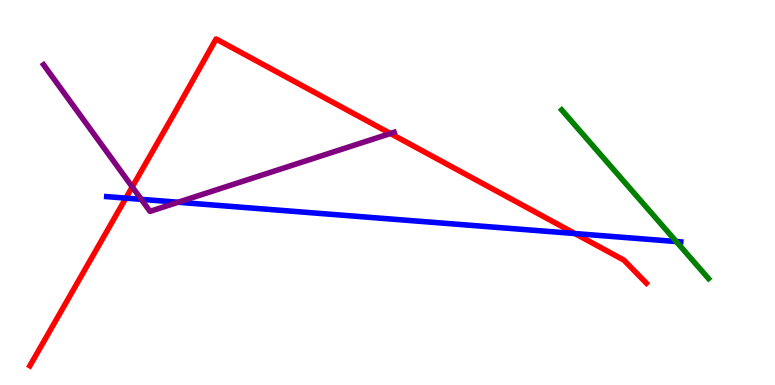[{'lines': ['blue', 'red'], 'intersections': [{'x': 1.62, 'y': 4.85}, {'x': 7.42, 'y': 3.93}]}, {'lines': ['green', 'red'], 'intersections': []}, {'lines': ['purple', 'red'], 'intersections': [{'x': 1.71, 'y': 5.15}, {'x': 5.04, 'y': 6.53}]}, {'lines': ['blue', 'green'], 'intersections': [{'x': 8.73, 'y': 3.73}]}, {'lines': ['blue', 'purple'], 'intersections': [{'x': 1.82, 'y': 4.82}, {'x': 2.3, 'y': 4.75}]}, {'lines': ['green', 'purple'], 'intersections': []}]